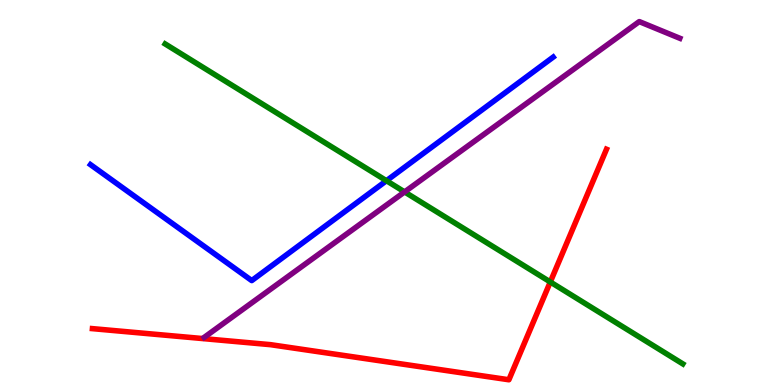[{'lines': ['blue', 'red'], 'intersections': []}, {'lines': ['green', 'red'], 'intersections': [{'x': 7.1, 'y': 2.68}]}, {'lines': ['purple', 'red'], 'intersections': []}, {'lines': ['blue', 'green'], 'intersections': [{'x': 4.99, 'y': 5.31}]}, {'lines': ['blue', 'purple'], 'intersections': []}, {'lines': ['green', 'purple'], 'intersections': [{'x': 5.22, 'y': 5.02}]}]